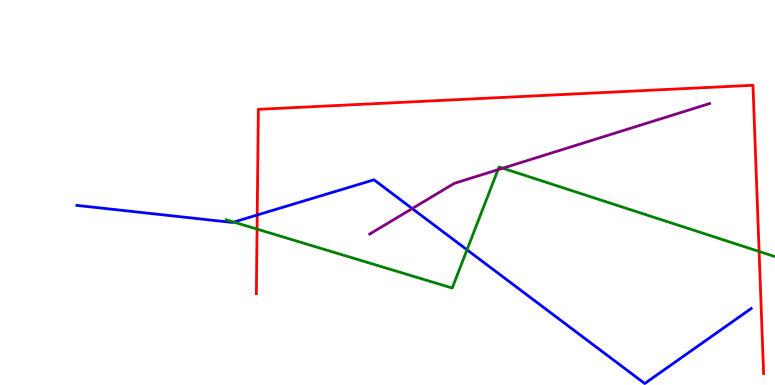[{'lines': ['blue', 'red'], 'intersections': [{'x': 3.32, 'y': 4.42}]}, {'lines': ['green', 'red'], 'intersections': [{'x': 3.32, 'y': 4.05}, {'x': 9.79, 'y': 3.47}]}, {'lines': ['purple', 'red'], 'intersections': []}, {'lines': ['blue', 'green'], 'intersections': [{'x': 3.02, 'y': 4.23}, {'x': 6.03, 'y': 3.51}]}, {'lines': ['blue', 'purple'], 'intersections': [{'x': 5.32, 'y': 4.58}]}, {'lines': ['green', 'purple'], 'intersections': [{'x': 6.43, 'y': 5.59}, {'x': 6.49, 'y': 5.63}]}]